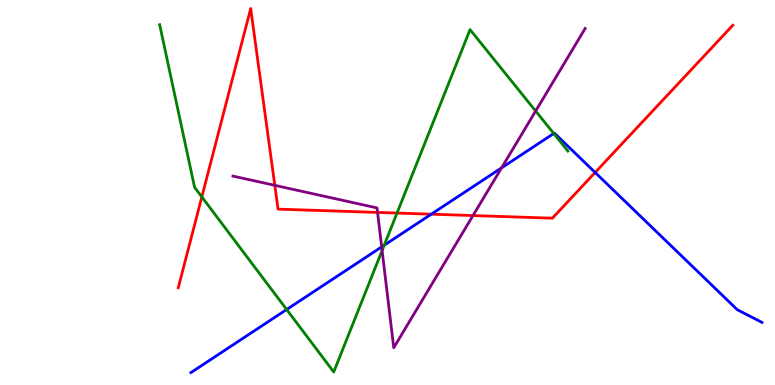[{'lines': ['blue', 'red'], 'intersections': [{'x': 5.57, 'y': 4.44}, {'x': 7.68, 'y': 5.52}]}, {'lines': ['green', 'red'], 'intersections': [{'x': 2.6, 'y': 4.89}, {'x': 5.12, 'y': 4.47}]}, {'lines': ['purple', 'red'], 'intersections': [{'x': 3.55, 'y': 5.19}, {'x': 4.87, 'y': 4.48}, {'x': 6.1, 'y': 4.4}]}, {'lines': ['blue', 'green'], 'intersections': [{'x': 3.7, 'y': 1.96}, {'x': 4.96, 'y': 3.63}, {'x': 7.15, 'y': 6.53}]}, {'lines': ['blue', 'purple'], 'intersections': [{'x': 4.92, 'y': 3.59}, {'x': 6.47, 'y': 5.64}]}, {'lines': ['green', 'purple'], 'intersections': [{'x': 4.93, 'y': 3.49}, {'x': 6.91, 'y': 7.12}]}]